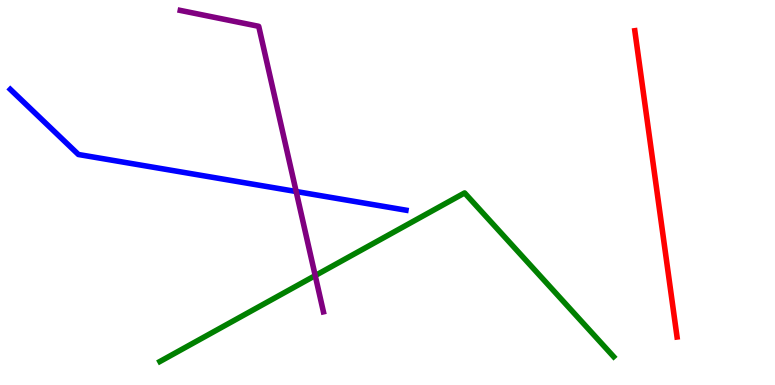[{'lines': ['blue', 'red'], 'intersections': []}, {'lines': ['green', 'red'], 'intersections': []}, {'lines': ['purple', 'red'], 'intersections': []}, {'lines': ['blue', 'green'], 'intersections': []}, {'lines': ['blue', 'purple'], 'intersections': [{'x': 3.82, 'y': 5.03}]}, {'lines': ['green', 'purple'], 'intersections': [{'x': 4.07, 'y': 2.84}]}]